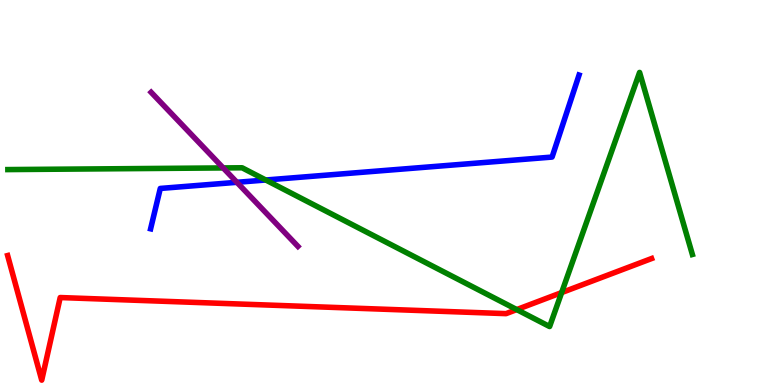[{'lines': ['blue', 'red'], 'intersections': []}, {'lines': ['green', 'red'], 'intersections': [{'x': 6.67, 'y': 1.96}, {'x': 7.25, 'y': 2.4}]}, {'lines': ['purple', 'red'], 'intersections': []}, {'lines': ['blue', 'green'], 'intersections': [{'x': 3.43, 'y': 5.32}]}, {'lines': ['blue', 'purple'], 'intersections': [{'x': 3.06, 'y': 5.26}]}, {'lines': ['green', 'purple'], 'intersections': [{'x': 2.88, 'y': 5.64}]}]